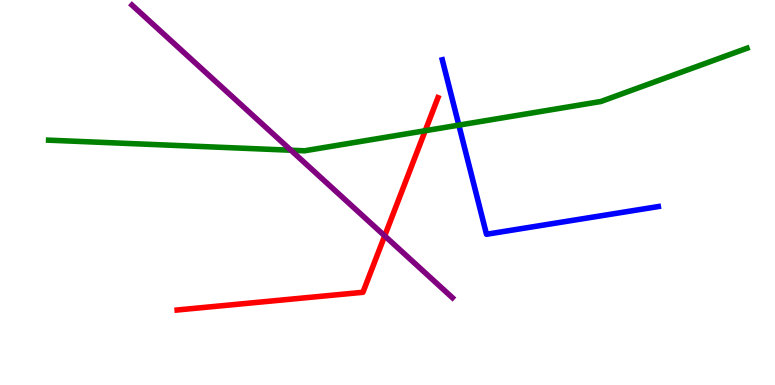[{'lines': ['blue', 'red'], 'intersections': []}, {'lines': ['green', 'red'], 'intersections': [{'x': 5.49, 'y': 6.6}]}, {'lines': ['purple', 'red'], 'intersections': [{'x': 4.96, 'y': 3.87}]}, {'lines': ['blue', 'green'], 'intersections': [{'x': 5.92, 'y': 6.75}]}, {'lines': ['blue', 'purple'], 'intersections': []}, {'lines': ['green', 'purple'], 'intersections': [{'x': 3.75, 'y': 6.1}]}]